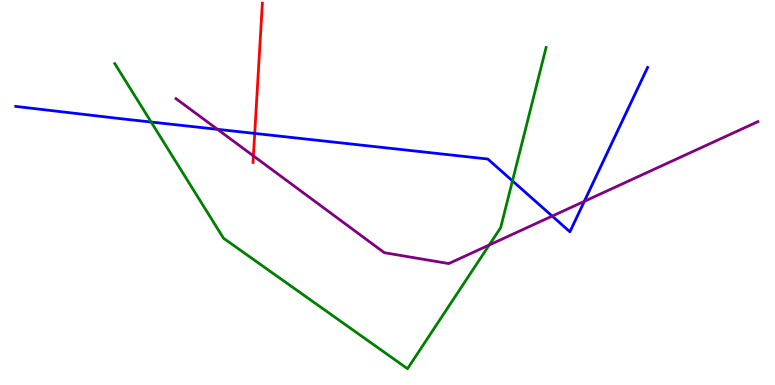[{'lines': ['blue', 'red'], 'intersections': [{'x': 3.29, 'y': 6.53}]}, {'lines': ['green', 'red'], 'intersections': []}, {'lines': ['purple', 'red'], 'intersections': [{'x': 3.27, 'y': 5.95}]}, {'lines': ['blue', 'green'], 'intersections': [{'x': 1.95, 'y': 6.83}, {'x': 6.61, 'y': 5.3}]}, {'lines': ['blue', 'purple'], 'intersections': [{'x': 2.81, 'y': 6.64}, {'x': 7.13, 'y': 4.39}, {'x': 7.54, 'y': 4.77}]}, {'lines': ['green', 'purple'], 'intersections': [{'x': 6.31, 'y': 3.64}]}]